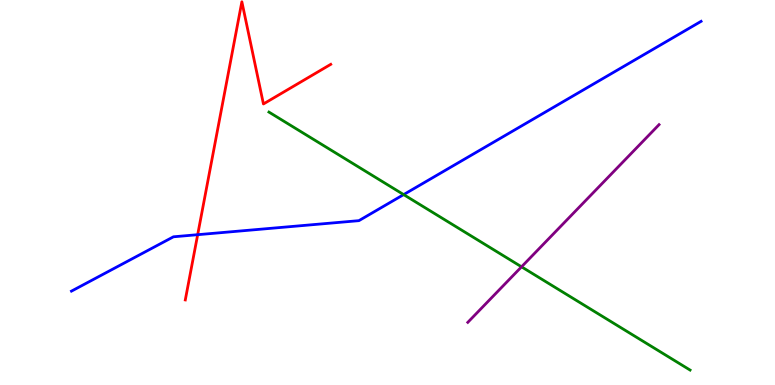[{'lines': ['blue', 'red'], 'intersections': [{'x': 2.55, 'y': 3.9}]}, {'lines': ['green', 'red'], 'intersections': []}, {'lines': ['purple', 'red'], 'intersections': []}, {'lines': ['blue', 'green'], 'intersections': [{'x': 5.21, 'y': 4.95}]}, {'lines': ['blue', 'purple'], 'intersections': []}, {'lines': ['green', 'purple'], 'intersections': [{'x': 6.73, 'y': 3.07}]}]